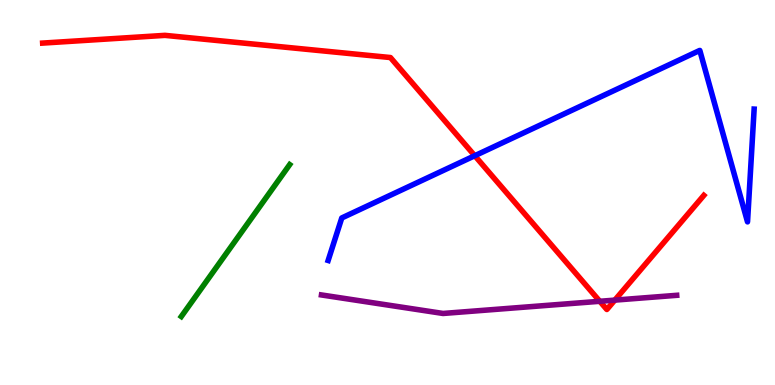[{'lines': ['blue', 'red'], 'intersections': [{'x': 6.13, 'y': 5.96}]}, {'lines': ['green', 'red'], 'intersections': []}, {'lines': ['purple', 'red'], 'intersections': [{'x': 7.74, 'y': 2.17}, {'x': 7.93, 'y': 2.2}]}, {'lines': ['blue', 'green'], 'intersections': []}, {'lines': ['blue', 'purple'], 'intersections': []}, {'lines': ['green', 'purple'], 'intersections': []}]